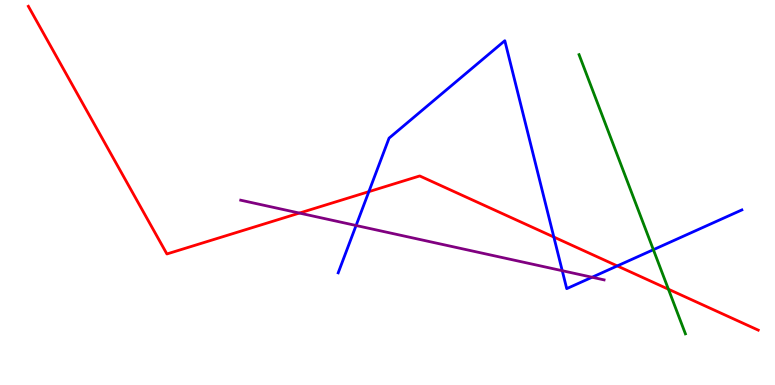[{'lines': ['blue', 'red'], 'intersections': [{'x': 4.76, 'y': 5.02}, {'x': 7.15, 'y': 3.84}, {'x': 7.96, 'y': 3.09}]}, {'lines': ['green', 'red'], 'intersections': [{'x': 8.62, 'y': 2.49}]}, {'lines': ['purple', 'red'], 'intersections': [{'x': 3.86, 'y': 4.47}]}, {'lines': ['blue', 'green'], 'intersections': [{'x': 8.43, 'y': 3.51}]}, {'lines': ['blue', 'purple'], 'intersections': [{'x': 4.59, 'y': 4.14}, {'x': 7.25, 'y': 2.97}, {'x': 7.64, 'y': 2.8}]}, {'lines': ['green', 'purple'], 'intersections': []}]